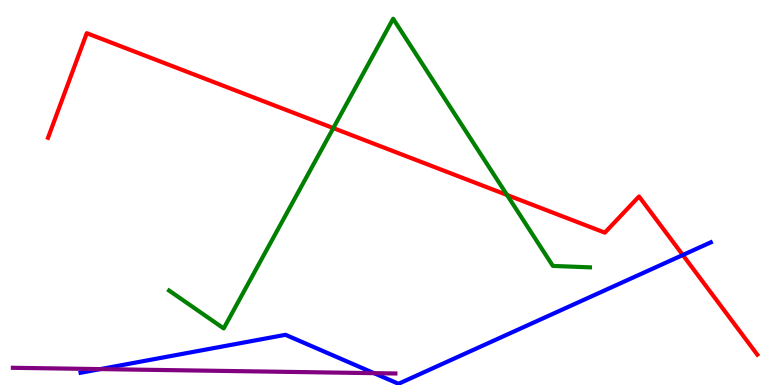[{'lines': ['blue', 'red'], 'intersections': [{'x': 8.81, 'y': 3.38}]}, {'lines': ['green', 'red'], 'intersections': [{'x': 4.3, 'y': 6.67}, {'x': 6.54, 'y': 4.94}]}, {'lines': ['purple', 'red'], 'intersections': []}, {'lines': ['blue', 'green'], 'intersections': []}, {'lines': ['blue', 'purple'], 'intersections': [{'x': 1.29, 'y': 0.413}, {'x': 4.83, 'y': 0.308}]}, {'lines': ['green', 'purple'], 'intersections': []}]